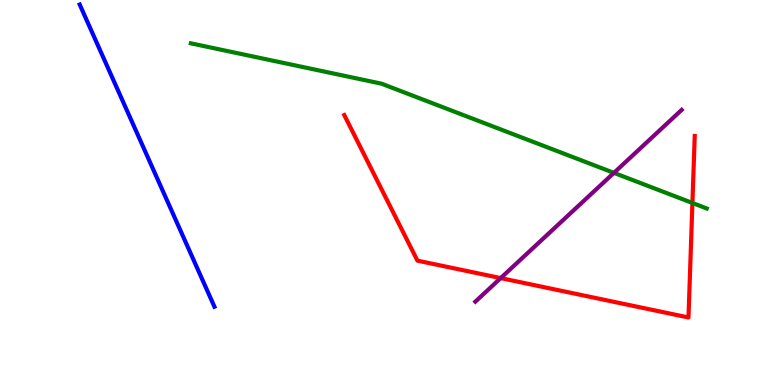[{'lines': ['blue', 'red'], 'intersections': []}, {'lines': ['green', 'red'], 'intersections': [{'x': 8.93, 'y': 4.73}]}, {'lines': ['purple', 'red'], 'intersections': [{'x': 6.46, 'y': 2.78}]}, {'lines': ['blue', 'green'], 'intersections': []}, {'lines': ['blue', 'purple'], 'intersections': []}, {'lines': ['green', 'purple'], 'intersections': [{'x': 7.92, 'y': 5.51}]}]